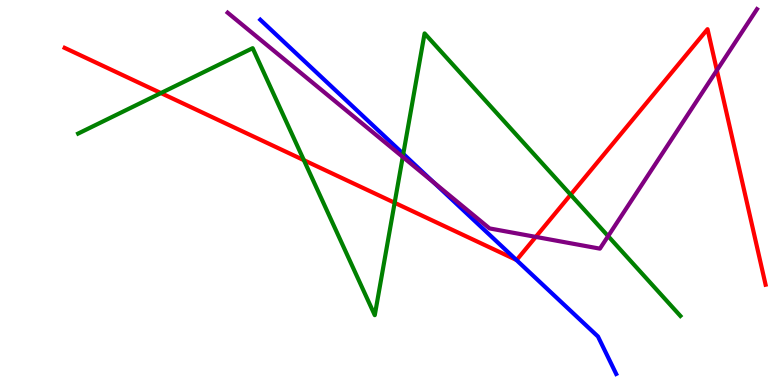[{'lines': ['blue', 'red'], 'intersections': [{'x': 6.66, 'y': 3.25}]}, {'lines': ['green', 'red'], 'intersections': [{'x': 2.08, 'y': 7.58}, {'x': 3.92, 'y': 5.84}, {'x': 5.09, 'y': 4.73}, {'x': 7.36, 'y': 4.94}]}, {'lines': ['purple', 'red'], 'intersections': [{'x': 6.91, 'y': 3.85}, {'x': 9.25, 'y': 8.17}]}, {'lines': ['blue', 'green'], 'intersections': [{'x': 5.2, 'y': 6.0}]}, {'lines': ['blue', 'purple'], 'intersections': [{'x': 5.6, 'y': 5.26}]}, {'lines': ['green', 'purple'], 'intersections': [{'x': 5.2, 'y': 5.92}, {'x': 7.85, 'y': 3.87}]}]